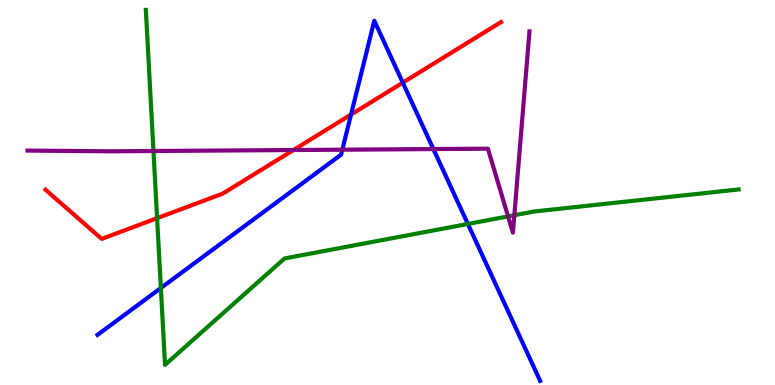[{'lines': ['blue', 'red'], 'intersections': [{'x': 4.53, 'y': 7.03}, {'x': 5.2, 'y': 7.85}]}, {'lines': ['green', 'red'], 'intersections': [{'x': 2.03, 'y': 4.33}]}, {'lines': ['purple', 'red'], 'intersections': [{'x': 3.79, 'y': 6.1}]}, {'lines': ['blue', 'green'], 'intersections': [{'x': 2.08, 'y': 2.52}, {'x': 6.04, 'y': 4.18}]}, {'lines': ['blue', 'purple'], 'intersections': [{'x': 4.42, 'y': 6.11}, {'x': 5.59, 'y': 6.13}]}, {'lines': ['green', 'purple'], 'intersections': [{'x': 1.98, 'y': 6.08}, {'x': 6.56, 'y': 4.38}, {'x': 6.64, 'y': 4.41}]}]